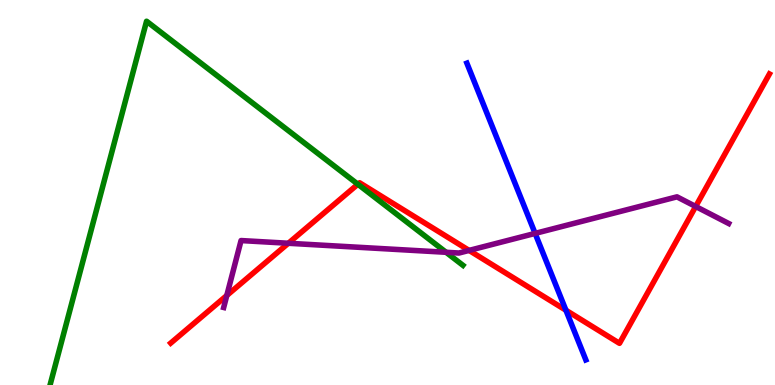[{'lines': ['blue', 'red'], 'intersections': [{'x': 7.3, 'y': 1.94}]}, {'lines': ['green', 'red'], 'intersections': [{'x': 4.62, 'y': 5.21}]}, {'lines': ['purple', 'red'], 'intersections': [{'x': 2.93, 'y': 2.32}, {'x': 3.72, 'y': 3.68}, {'x': 6.05, 'y': 3.5}, {'x': 8.98, 'y': 4.64}]}, {'lines': ['blue', 'green'], 'intersections': []}, {'lines': ['blue', 'purple'], 'intersections': [{'x': 6.9, 'y': 3.94}]}, {'lines': ['green', 'purple'], 'intersections': [{'x': 5.76, 'y': 3.45}]}]